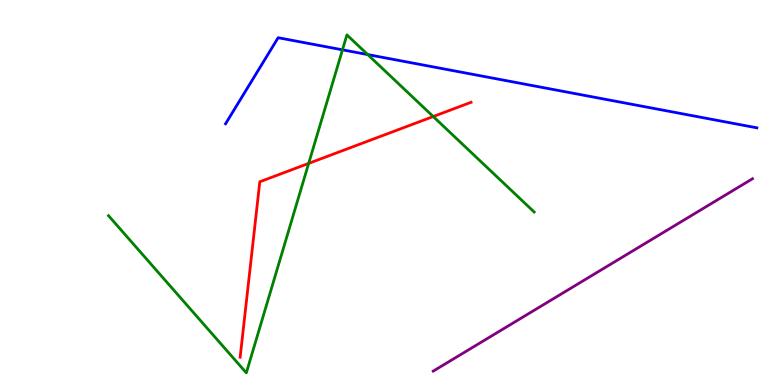[{'lines': ['blue', 'red'], 'intersections': []}, {'lines': ['green', 'red'], 'intersections': [{'x': 3.98, 'y': 5.76}, {'x': 5.59, 'y': 6.97}]}, {'lines': ['purple', 'red'], 'intersections': []}, {'lines': ['blue', 'green'], 'intersections': [{'x': 4.42, 'y': 8.71}, {'x': 4.74, 'y': 8.58}]}, {'lines': ['blue', 'purple'], 'intersections': []}, {'lines': ['green', 'purple'], 'intersections': []}]